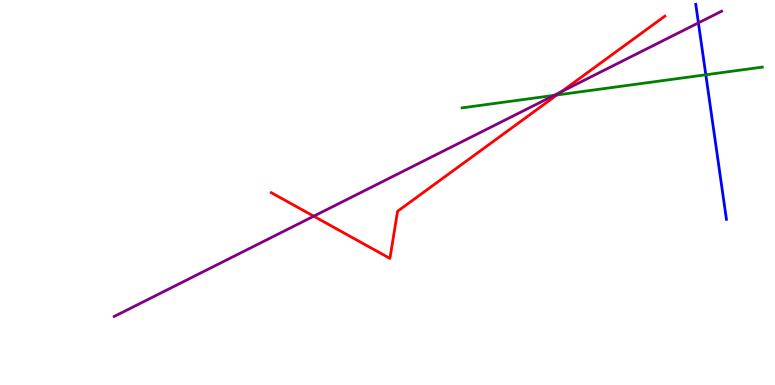[{'lines': ['blue', 'red'], 'intersections': []}, {'lines': ['green', 'red'], 'intersections': [{'x': 7.19, 'y': 7.53}]}, {'lines': ['purple', 'red'], 'intersections': [{'x': 4.05, 'y': 4.38}, {'x': 7.24, 'y': 7.62}]}, {'lines': ['blue', 'green'], 'intersections': [{'x': 9.11, 'y': 8.06}]}, {'lines': ['blue', 'purple'], 'intersections': [{'x': 9.01, 'y': 9.41}]}, {'lines': ['green', 'purple'], 'intersections': [{'x': 7.15, 'y': 7.52}]}]